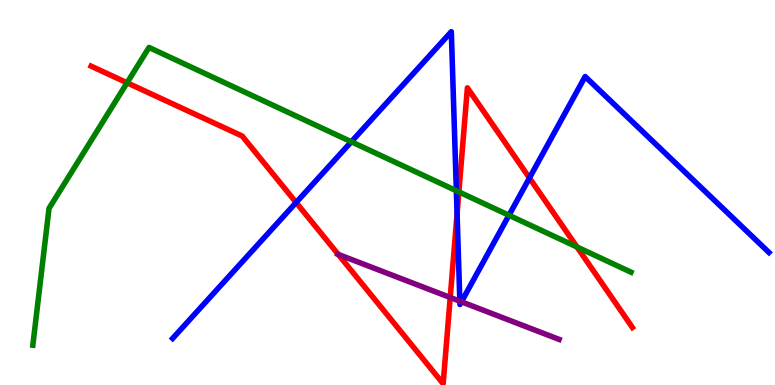[{'lines': ['blue', 'red'], 'intersections': [{'x': 3.82, 'y': 4.74}, {'x': 5.9, 'y': 4.45}, {'x': 6.83, 'y': 5.38}]}, {'lines': ['green', 'red'], 'intersections': [{'x': 1.64, 'y': 7.85}, {'x': 5.92, 'y': 5.02}, {'x': 7.44, 'y': 3.58}]}, {'lines': ['purple', 'red'], 'intersections': [{'x': 4.36, 'y': 3.39}, {'x': 5.81, 'y': 2.27}]}, {'lines': ['blue', 'green'], 'intersections': [{'x': 4.53, 'y': 6.32}, {'x': 5.89, 'y': 5.05}, {'x': 6.57, 'y': 4.41}]}, {'lines': ['blue', 'purple'], 'intersections': [{'x': 5.93, 'y': 2.18}, {'x': 5.95, 'y': 2.16}]}, {'lines': ['green', 'purple'], 'intersections': []}]